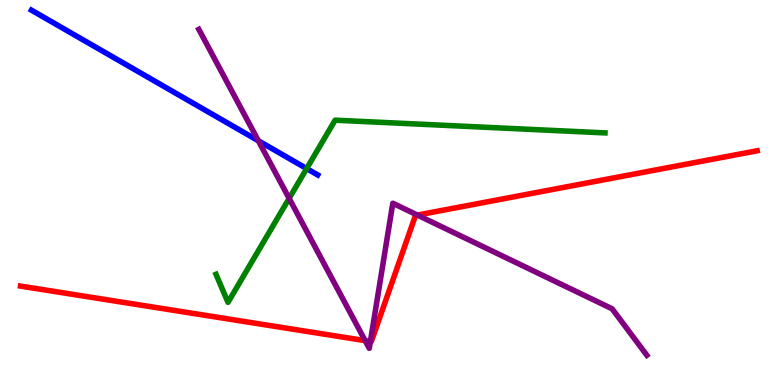[{'lines': ['blue', 'red'], 'intersections': []}, {'lines': ['green', 'red'], 'intersections': []}, {'lines': ['purple', 'red'], 'intersections': [{'x': 4.71, 'y': 1.15}, {'x': 4.78, 'y': 1.13}, {'x': 5.39, 'y': 4.41}]}, {'lines': ['blue', 'green'], 'intersections': [{'x': 3.96, 'y': 5.62}]}, {'lines': ['blue', 'purple'], 'intersections': [{'x': 3.33, 'y': 6.34}]}, {'lines': ['green', 'purple'], 'intersections': [{'x': 3.73, 'y': 4.85}]}]